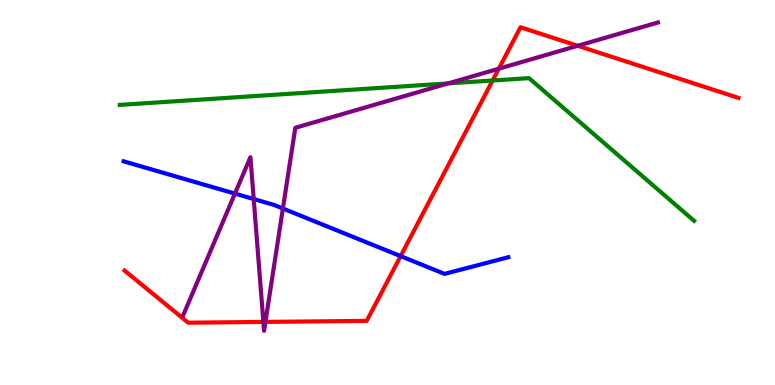[{'lines': ['blue', 'red'], 'intersections': [{'x': 5.17, 'y': 3.35}]}, {'lines': ['green', 'red'], 'intersections': [{'x': 6.36, 'y': 7.91}]}, {'lines': ['purple', 'red'], 'intersections': [{'x': 3.4, 'y': 1.64}, {'x': 3.42, 'y': 1.64}, {'x': 6.44, 'y': 8.22}, {'x': 7.45, 'y': 8.81}]}, {'lines': ['blue', 'green'], 'intersections': []}, {'lines': ['blue', 'purple'], 'intersections': [{'x': 3.03, 'y': 4.97}, {'x': 3.27, 'y': 4.83}, {'x': 3.65, 'y': 4.58}]}, {'lines': ['green', 'purple'], 'intersections': [{'x': 5.78, 'y': 7.83}]}]